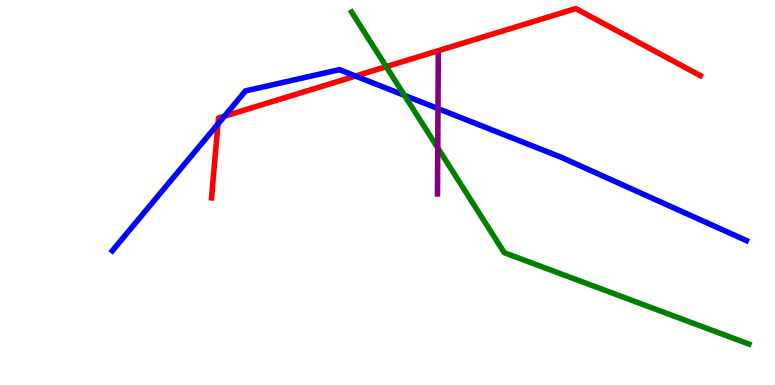[{'lines': ['blue', 'red'], 'intersections': [{'x': 2.81, 'y': 6.78}, {'x': 2.9, 'y': 6.98}, {'x': 4.59, 'y': 8.02}]}, {'lines': ['green', 'red'], 'intersections': [{'x': 4.98, 'y': 8.27}]}, {'lines': ['purple', 'red'], 'intersections': []}, {'lines': ['blue', 'green'], 'intersections': [{'x': 5.22, 'y': 7.52}]}, {'lines': ['blue', 'purple'], 'intersections': [{'x': 5.65, 'y': 7.18}]}, {'lines': ['green', 'purple'], 'intersections': [{'x': 5.65, 'y': 6.16}]}]